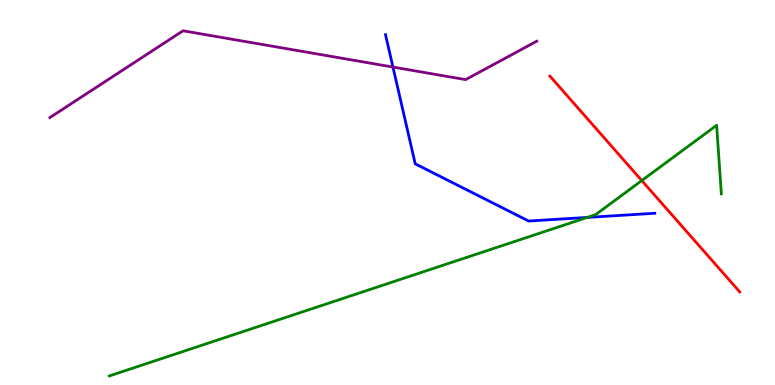[{'lines': ['blue', 'red'], 'intersections': []}, {'lines': ['green', 'red'], 'intersections': [{'x': 8.28, 'y': 5.31}]}, {'lines': ['purple', 'red'], 'intersections': []}, {'lines': ['blue', 'green'], 'intersections': [{'x': 7.58, 'y': 4.35}]}, {'lines': ['blue', 'purple'], 'intersections': [{'x': 5.07, 'y': 8.26}]}, {'lines': ['green', 'purple'], 'intersections': []}]